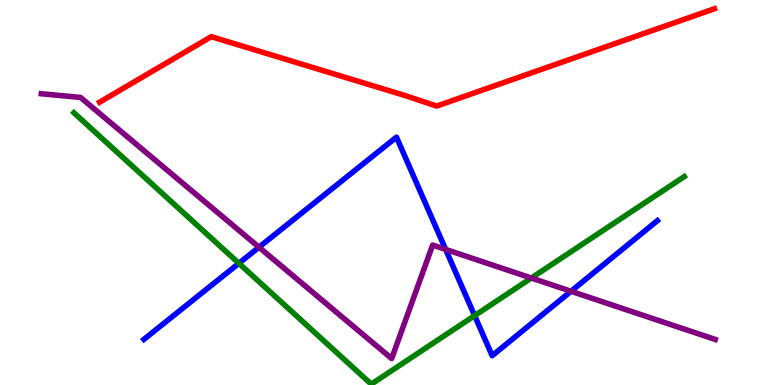[{'lines': ['blue', 'red'], 'intersections': []}, {'lines': ['green', 'red'], 'intersections': []}, {'lines': ['purple', 'red'], 'intersections': []}, {'lines': ['blue', 'green'], 'intersections': [{'x': 3.08, 'y': 3.16}, {'x': 6.12, 'y': 1.8}]}, {'lines': ['blue', 'purple'], 'intersections': [{'x': 3.34, 'y': 3.58}, {'x': 5.75, 'y': 3.52}, {'x': 7.37, 'y': 2.43}]}, {'lines': ['green', 'purple'], 'intersections': [{'x': 6.86, 'y': 2.78}]}]